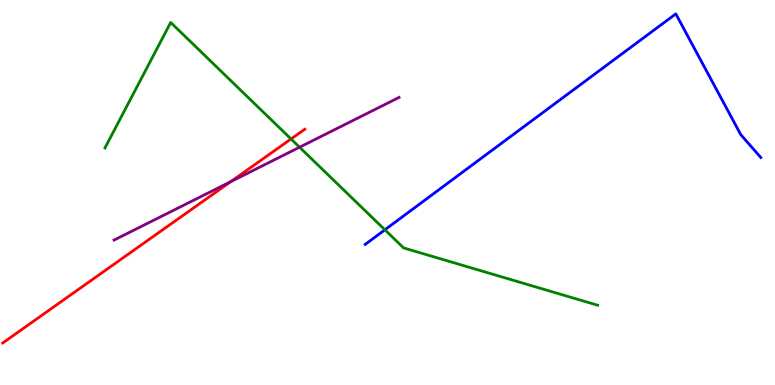[{'lines': ['blue', 'red'], 'intersections': []}, {'lines': ['green', 'red'], 'intersections': [{'x': 3.76, 'y': 6.39}]}, {'lines': ['purple', 'red'], 'intersections': [{'x': 2.98, 'y': 5.28}]}, {'lines': ['blue', 'green'], 'intersections': [{'x': 4.97, 'y': 4.03}]}, {'lines': ['blue', 'purple'], 'intersections': []}, {'lines': ['green', 'purple'], 'intersections': [{'x': 3.87, 'y': 6.18}]}]